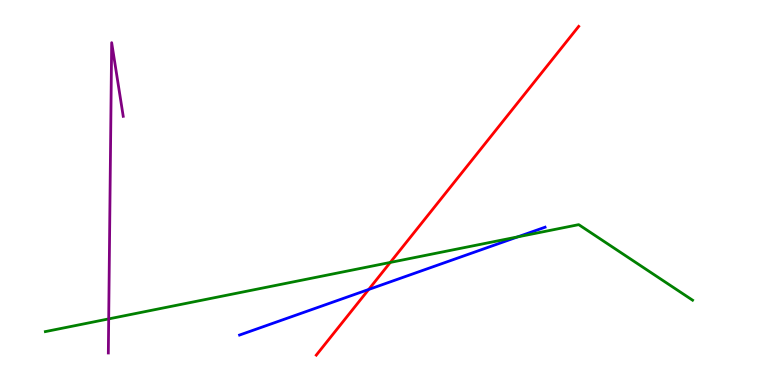[{'lines': ['blue', 'red'], 'intersections': [{'x': 4.76, 'y': 2.48}]}, {'lines': ['green', 'red'], 'intersections': [{'x': 5.04, 'y': 3.18}]}, {'lines': ['purple', 'red'], 'intersections': []}, {'lines': ['blue', 'green'], 'intersections': [{'x': 6.68, 'y': 3.85}]}, {'lines': ['blue', 'purple'], 'intersections': []}, {'lines': ['green', 'purple'], 'intersections': [{'x': 1.4, 'y': 1.72}]}]